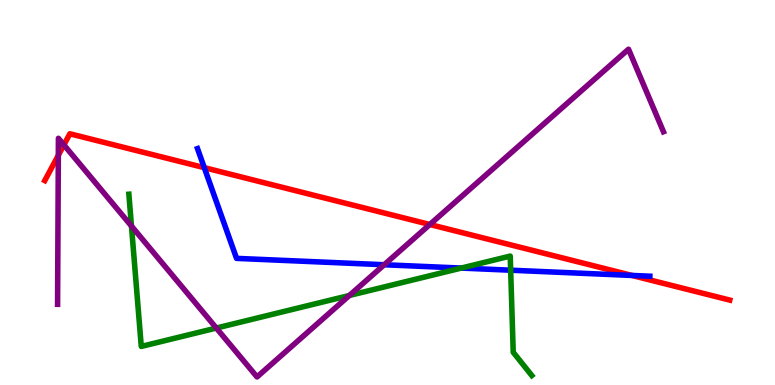[{'lines': ['blue', 'red'], 'intersections': [{'x': 2.64, 'y': 5.65}, {'x': 8.15, 'y': 2.85}]}, {'lines': ['green', 'red'], 'intersections': []}, {'lines': ['purple', 'red'], 'intersections': [{'x': 0.753, 'y': 5.97}, {'x': 0.824, 'y': 6.24}, {'x': 5.55, 'y': 4.17}]}, {'lines': ['blue', 'green'], 'intersections': [{'x': 5.95, 'y': 3.04}, {'x': 6.59, 'y': 2.98}]}, {'lines': ['blue', 'purple'], 'intersections': [{'x': 4.96, 'y': 3.12}]}, {'lines': ['green', 'purple'], 'intersections': [{'x': 1.7, 'y': 4.13}, {'x': 2.79, 'y': 1.48}, {'x': 4.51, 'y': 2.33}]}]